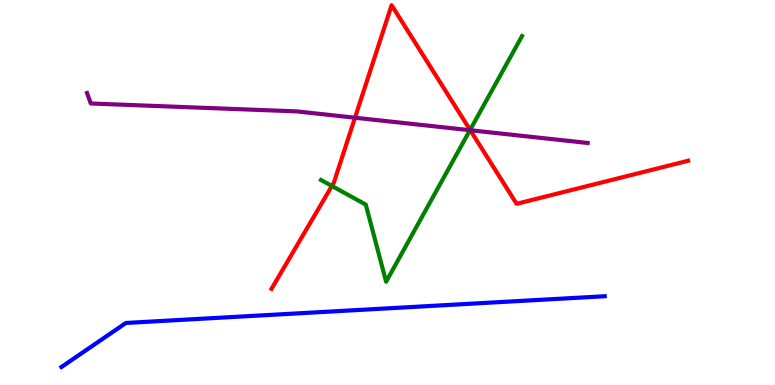[{'lines': ['blue', 'red'], 'intersections': []}, {'lines': ['green', 'red'], 'intersections': [{'x': 4.28, 'y': 5.17}, {'x': 6.07, 'y': 6.63}]}, {'lines': ['purple', 'red'], 'intersections': [{'x': 4.58, 'y': 6.94}, {'x': 6.07, 'y': 6.62}]}, {'lines': ['blue', 'green'], 'intersections': []}, {'lines': ['blue', 'purple'], 'intersections': []}, {'lines': ['green', 'purple'], 'intersections': [{'x': 6.06, 'y': 6.62}]}]